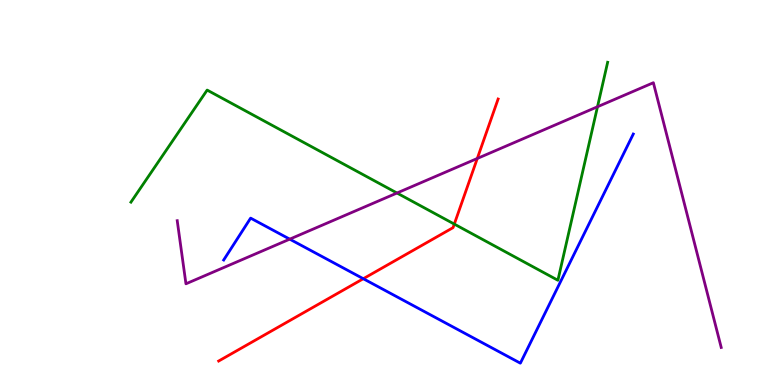[{'lines': ['blue', 'red'], 'intersections': [{'x': 4.69, 'y': 2.76}]}, {'lines': ['green', 'red'], 'intersections': [{'x': 5.86, 'y': 4.18}]}, {'lines': ['purple', 'red'], 'intersections': [{'x': 6.16, 'y': 5.88}]}, {'lines': ['blue', 'green'], 'intersections': []}, {'lines': ['blue', 'purple'], 'intersections': [{'x': 3.74, 'y': 3.79}]}, {'lines': ['green', 'purple'], 'intersections': [{'x': 5.12, 'y': 4.99}, {'x': 7.71, 'y': 7.23}]}]